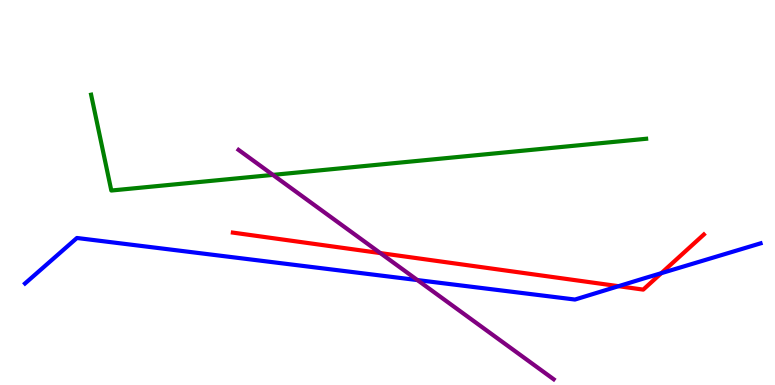[{'lines': ['blue', 'red'], 'intersections': [{'x': 7.98, 'y': 2.57}, {'x': 8.53, 'y': 2.9}]}, {'lines': ['green', 'red'], 'intersections': []}, {'lines': ['purple', 'red'], 'intersections': [{'x': 4.91, 'y': 3.43}]}, {'lines': ['blue', 'green'], 'intersections': []}, {'lines': ['blue', 'purple'], 'intersections': [{'x': 5.39, 'y': 2.73}]}, {'lines': ['green', 'purple'], 'intersections': [{'x': 3.52, 'y': 5.46}]}]